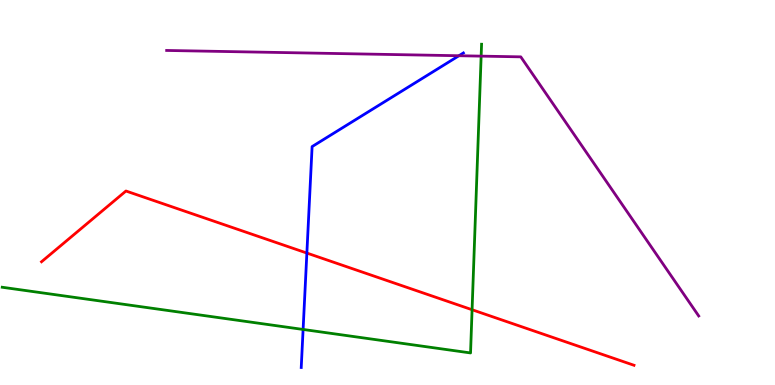[{'lines': ['blue', 'red'], 'intersections': [{'x': 3.96, 'y': 3.43}]}, {'lines': ['green', 'red'], 'intersections': [{'x': 6.09, 'y': 1.96}]}, {'lines': ['purple', 'red'], 'intersections': []}, {'lines': ['blue', 'green'], 'intersections': [{'x': 3.91, 'y': 1.44}]}, {'lines': ['blue', 'purple'], 'intersections': [{'x': 5.92, 'y': 8.55}]}, {'lines': ['green', 'purple'], 'intersections': [{'x': 6.21, 'y': 8.54}]}]